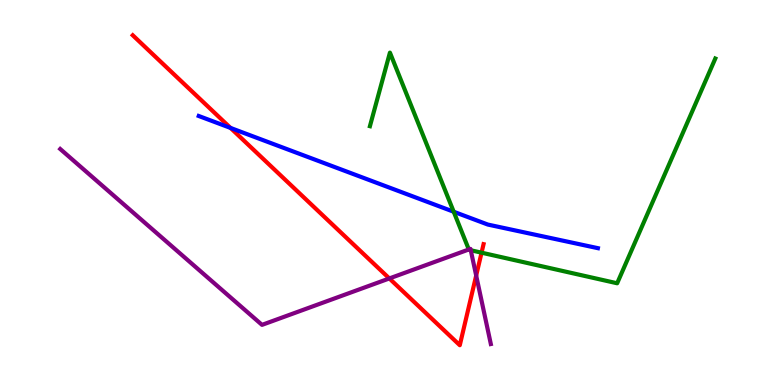[{'lines': ['blue', 'red'], 'intersections': [{'x': 2.97, 'y': 6.68}]}, {'lines': ['green', 'red'], 'intersections': [{'x': 6.21, 'y': 3.44}]}, {'lines': ['purple', 'red'], 'intersections': [{'x': 5.02, 'y': 2.77}, {'x': 6.14, 'y': 2.84}]}, {'lines': ['blue', 'green'], 'intersections': [{'x': 5.85, 'y': 4.5}]}, {'lines': ['blue', 'purple'], 'intersections': []}, {'lines': ['green', 'purple'], 'intersections': [{'x': 6.05, 'y': 3.52}, {'x': 6.07, 'y': 3.5}]}]